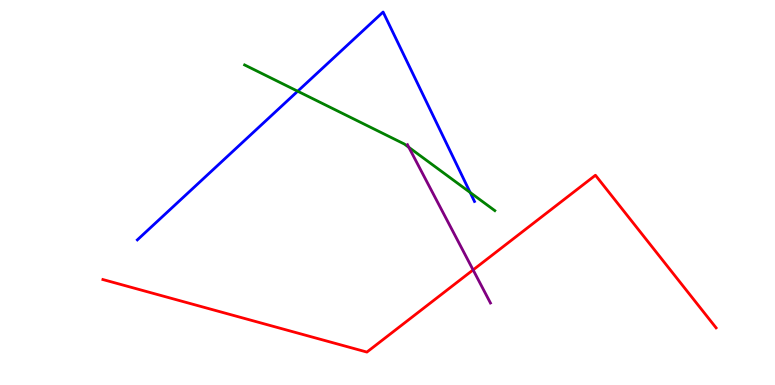[{'lines': ['blue', 'red'], 'intersections': []}, {'lines': ['green', 'red'], 'intersections': []}, {'lines': ['purple', 'red'], 'intersections': [{'x': 6.1, 'y': 2.99}]}, {'lines': ['blue', 'green'], 'intersections': [{'x': 3.84, 'y': 7.63}, {'x': 6.07, 'y': 5.0}]}, {'lines': ['blue', 'purple'], 'intersections': []}, {'lines': ['green', 'purple'], 'intersections': [{'x': 5.28, 'y': 6.17}]}]